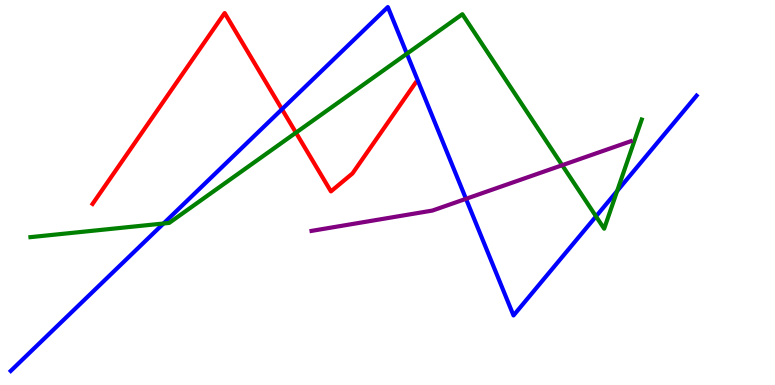[{'lines': ['blue', 'red'], 'intersections': [{'x': 3.64, 'y': 7.16}]}, {'lines': ['green', 'red'], 'intersections': [{'x': 3.82, 'y': 6.55}]}, {'lines': ['purple', 'red'], 'intersections': []}, {'lines': ['blue', 'green'], 'intersections': [{'x': 2.11, 'y': 4.2}, {'x': 5.25, 'y': 8.6}, {'x': 7.69, 'y': 4.38}, {'x': 7.96, 'y': 5.04}]}, {'lines': ['blue', 'purple'], 'intersections': [{'x': 6.01, 'y': 4.84}]}, {'lines': ['green', 'purple'], 'intersections': [{'x': 7.25, 'y': 5.71}]}]